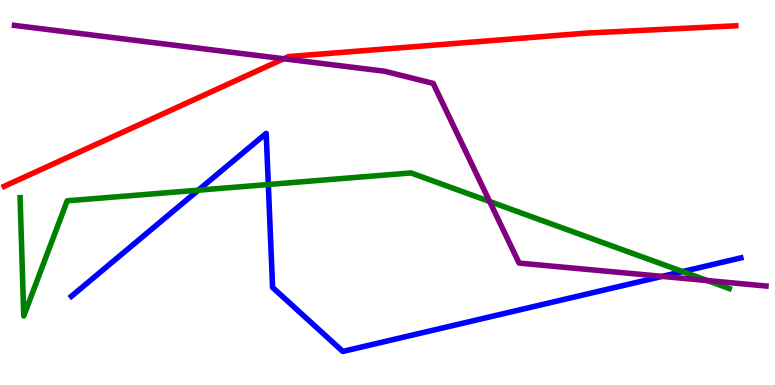[{'lines': ['blue', 'red'], 'intersections': []}, {'lines': ['green', 'red'], 'intersections': []}, {'lines': ['purple', 'red'], 'intersections': [{'x': 3.66, 'y': 8.47}]}, {'lines': ['blue', 'green'], 'intersections': [{'x': 2.56, 'y': 5.06}, {'x': 3.46, 'y': 5.21}, {'x': 8.81, 'y': 2.95}]}, {'lines': ['blue', 'purple'], 'intersections': [{'x': 8.54, 'y': 2.82}]}, {'lines': ['green', 'purple'], 'intersections': [{'x': 6.32, 'y': 4.77}, {'x': 9.13, 'y': 2.71}]}]